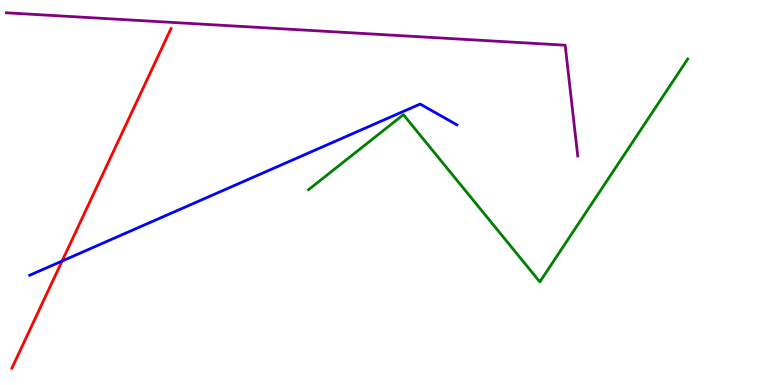[{'lines': ['blue', 'red'], 'intersections': [{'x': 0.801, 'y': 3.22}]}, {'lines': ['green', 'red'], 'intersections': []}, {'lines': ['purple', 'red'], 'intersections': []}, {'lines': ['blue', 'green'], 'intersections': []}, {'lines': ['blue', 'purple'], 'intersections': []}, {'lines': ['green', 'purple'], 'intersections': []}]